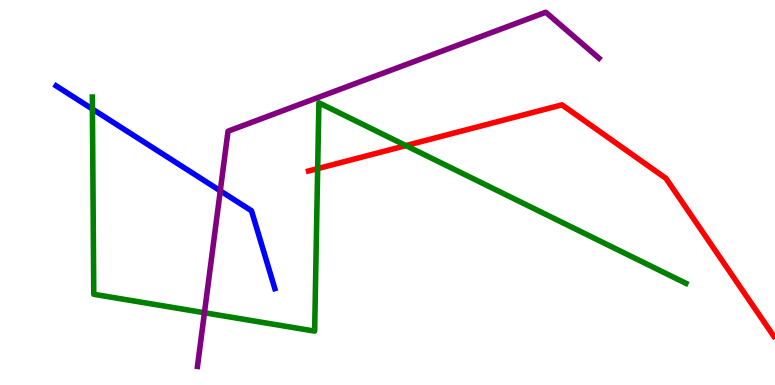[{'lines': ['blue', 'red'], 'intersections': []}, {'lines': ['green', 'red'], 'intersections': [{'x': 4.1, 'y': 5.62}, {'x': 5.24, 'y': 6.22}]}, {'lines': ['purple', 'red'], 'intersections': []}, {'lines': ['blue', 'green'], 'intersections': [{'x': 1.19, 'y': 7.17}]}, {'lines': ['blue', 'purple'], 'intersections': [{'x': 2.84, 'y': 5.04}]}, {'lines': ['green', 'purple'], 'intersections': [{'x': 2.64, 'y': 1.88}]}]